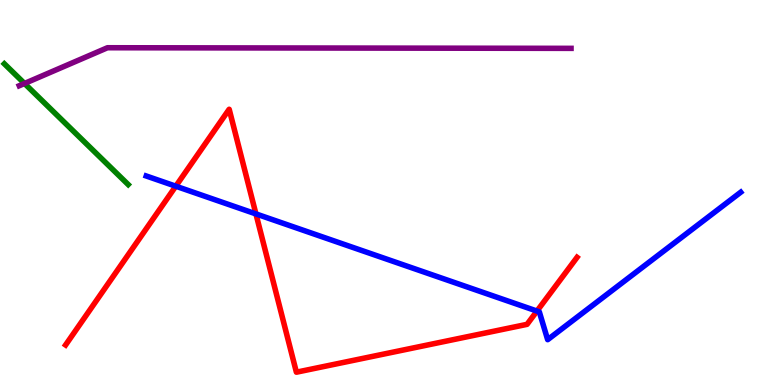[{'lines': ['blue', 'red'], 'intersections': [{'x': 2.27, 'y': 5.16}, {'x': 3.3, 'y': 4.44}, {'x': 6.93, 'y': 1.92}]}, {'lines': ['green', 'red'], 'intersections': []}, {'lines': ['purple', 'red'], 'intersections': []}, {'lines': ['blue', 'green'], 'intersections': []}, {'lines': ['blue', 'purple'], 'intersections': []}, {'lines': ['green', 'purple'], 'intersections': [{'x': 0.316, 'y': 7.83}]}]